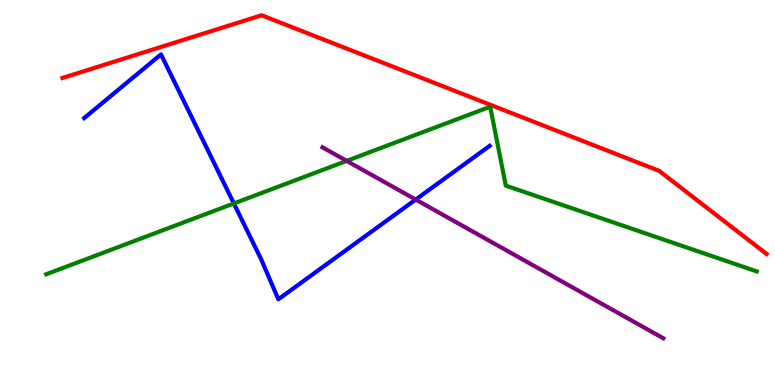[{'lines': ['blue', 'red'], 'intersections': []}, {'lines': ['green', 'red'], 'intersections': []}, {'lines': ['purple', 'red'], 'intersections': []}, {'lines': ['blue', 'green'], 'intersections': [{'x': 3.02, 'y': 4.72}]}, {'lines': ['blue', 'purple'], 'intersections': [{'x': 5.36, 'y': 4.82}]}, {'lines': ['green', 'purple'], 'intersections': [{'x': 4.47, 'y': 5.82}]}]